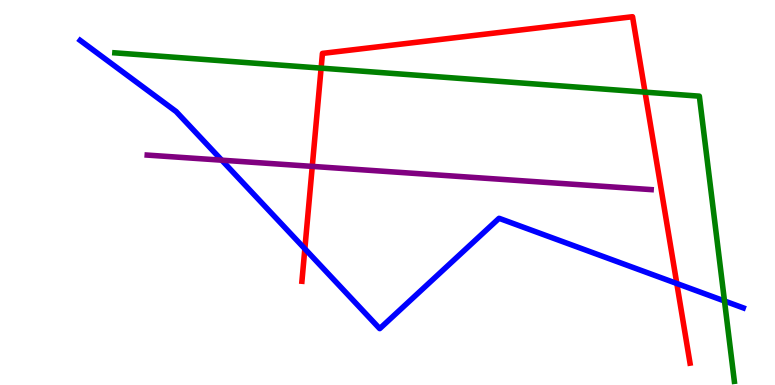[{'lines': ['blue', 'red'], 'intersections': [{'x': 3.93, 'y': 3.54}, {'x': 8.73, 'y': 2.64}]}, {'lines': ['green', 'red'], 'intersections': [{'x': 4.14, 'y': 8.23}, {'x': 8.32, 'y': 7.61}]}, {'lines': ['purple', 'red'], 'intersections': [{'x': 4.03, 'y': 5.68}]}, {'lines': ['blue', 'green'], 'intersections': [{'x': 9.35, 'y': 2.18}]}, {'lines': ['blue', 'purple'], 'intersections': [{'x': 2.86, 'y': 5.84}]}, {'lines': ['green', 'purple'], 'intersections': []}]